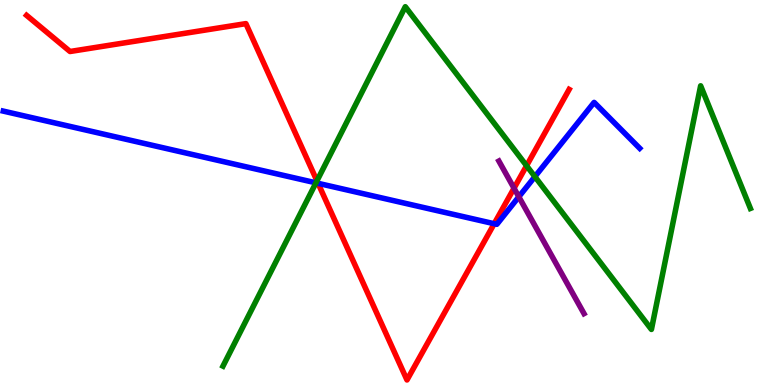[{'lines': ['blue', 'red'], 'intersections': [{'x': 4.1, 'y': 5.24}, {'x': 6.38, 'y': 4.19}]}, {'lines': ['green', 'red'], 'intersections': [{'x': 4.09, 'y': 5.3}, {'x': 6.79, 'y': 5.7}]}, {'lines': ['purple', 'red'], 'intersections': [{'x': 6.63, 'y': 5.11}]}, {'lines': ['blue', 'green'], 'intersections': [{'x': 4.08, 'y': 5.25}, {'x': 6.9, 'y': 5.41}]}, {'lines': ['blue', 'purple'], 'intersections': [{'x': 6.69, 'y': 4.89}]}, {'lines': ['green', 'purple'], 'intersections': []}]